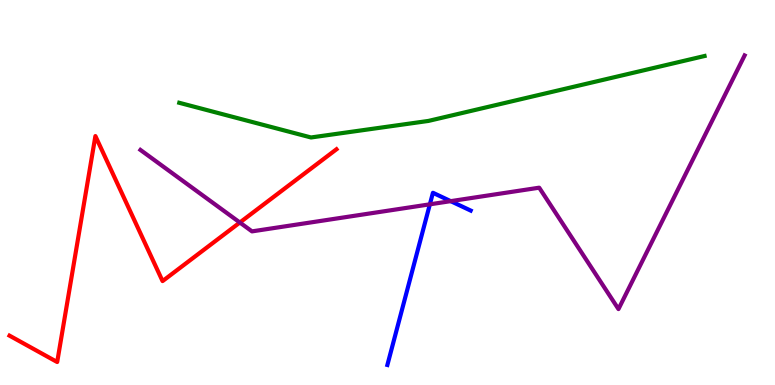[{'lines': ['blue', 'red'], 'intersections': []}, {'lines': ['green', 'red'], 'intersections': []}, {'lines': ['purple', 'red'], 'intersections': [{'x': 3.09, 'y': 4.22}]}, {'lines': ['blue', 'green'], 'intersections': []}, {'lines': ['blue', 'purple'], 'intersections': [{'x': 5.55, 'y': 4.69}, {'x': 5.82, 'y': 4.78}]}, {'lines': ['green', 'purple'], 'intersections': []}]